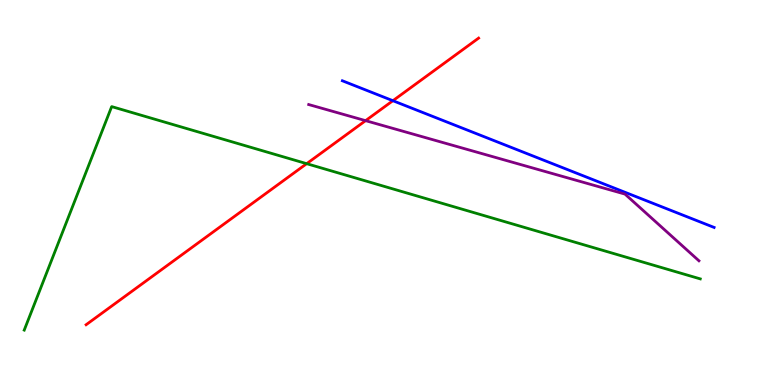[{'lines': ['blue', 'red'], 'intersections': [{'x': 5.07, 'y': 7.38}]}, {'lines': ['green', 'red'], 'intersections': [{'x': 3.96, 'y': 5.75}]}, {'lines': ['purple', 'red'], 'intersections': [{'x': 4.72, 'y': 6.87}]}, {'lines': ['blue', 'green'], 'intersections': []}, {'lines': ['blue', 'purple'], 'intersections': []}, {'lines': ['green', 'purple'], 'intersections': []}]